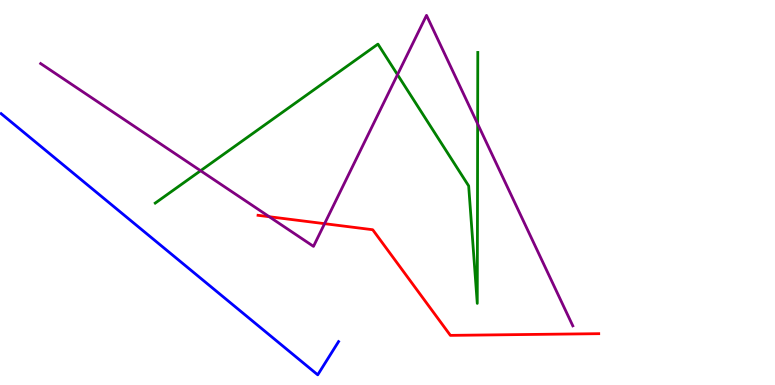[{'lines': ['blue', 'red'], 'intersections': []}, {'lines': ['green', 'red'], 'intersections': []}, {'lines': ['purple', 'red'], 'intersections': [{'x': 3.47, 'y': 4.37}, {'x': 4.19, 'y': 4.19}]}, {'lines': ['blue', 'green'], 'intersections': []}, {'lines': ['blue', 'purple'], 'intersections': []}, {'lines': ['green', 'purple'], 'intersections': [{'x': 2.59, 'y': 5.57}, {'x': 5.13, 'y': 8.06}, {'x': 6.16, 'y': 6.78}]}]